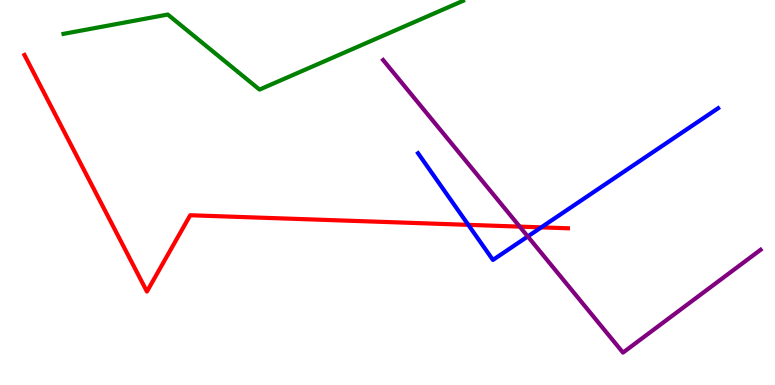[{'lines': ['blue', 'red'], 'intersections': [{'x': 6.04, 'y': 4.16}, {'x': 6.98, 'y': 4.09}]}, {'lines': ['green', 'red'], 'intersections': []}, {'lines': ['purple', 'red'], 'intersections': [{'x': 6.71, 'y': 4.11}]}, {'lines': ['blue', 'green'], 'intersections': []}, {'lines': ['blue', 'purple'], 'intersections': [{'x': 6.81, 'y': 3.86}]}, {'lines': ['green', 'purple'], 'intersections': []}]